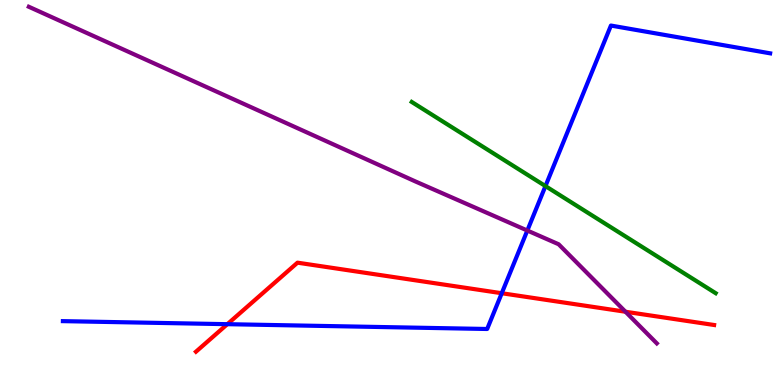[{'lines': ['blue', 'red'], 'intersections': [{'x': 2.93, 'y': 1.58}, {'x': 6.47, 'y': 2.38}]}, {'lines': ['green', 'red'], 'intersections': []}, {'lines': ['purple', 'red'], 'intersections': [{'x': 8.07, 'y': 1.9}]}, {'lines': ['blue', 'green'], 'intersections': [{'x': 7.04, 'y': 5.17}]}, {'lines': ['blue', 'purple'], 'intersections': [{'x': 6.8, 'y': 4.01}]}, {'lines': ['green', 'purple'], 'intersections': []}]